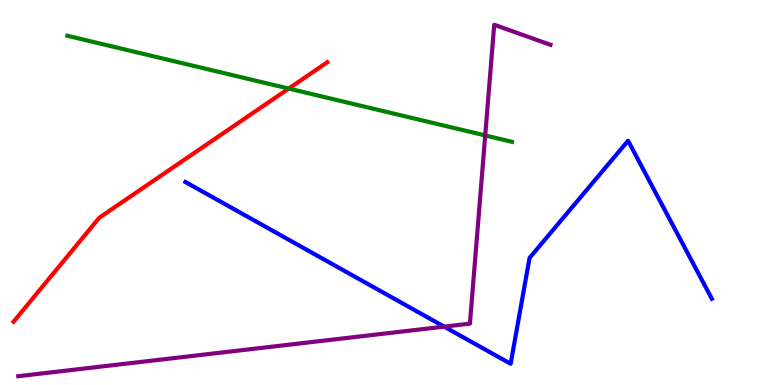[{'lines': ['blue', 'red'], 'intersections': []}, {'lines': ['green', 'red'], 'intersections': [{'x': 3.73, 'y': 7.7}]}, {'lines': ['purple', 'red'], 'intersections': []}, {'lines': ['blue', 'green'], 'intersections': []}, {'lines': ['blue', 'purple'], 'intersections': [{'x': 5.73, 'y': 1.52}]}, {'lines': ['green', 'purple'], 'intersections': [{'x': 6.26, 'y': 6.48}]}]